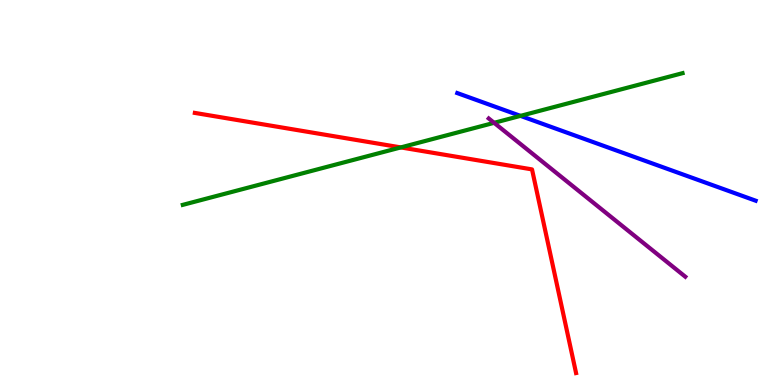[{'lines': ['blue', 'red'], 'intersections': []}, {'lines': ['green', 'red'], 'intersections': [{'x': 5.17, 'y': 6.17}]}, {'lines': ['purple', 'red'], 'intersections': []}, {'lines': ['blue', 'green'], 'intersections': [{'x': 6.72, 'y': 6.99}]}, {'lines': ['blue', 'purple'], 'intersections': []}, {'lines': ['green', 'purple'], 'intersections': [{'x': 6.38, 'y': 6.81}]}]